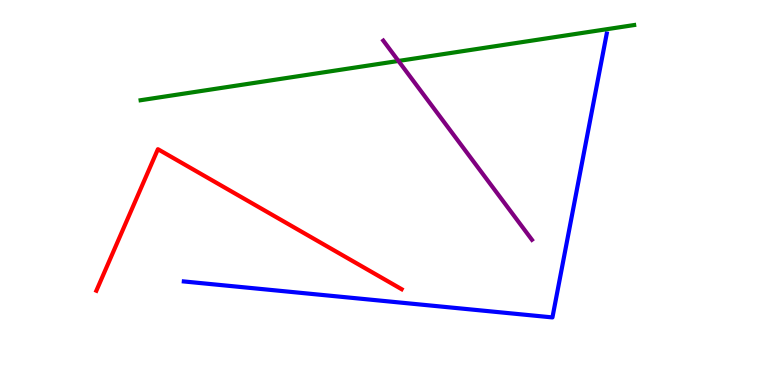[{'lines': ['blue', 'red'], 'intersections': []}, {'lines': ['green', 'red'], 'intersections': []}, {'lines': ['purple', 'red'], 'intersections': []}, {'lines': ['blue', 'green'], 'intersections': []}, {'lines': ['blue', 'purple'], 'intersections': []}, {'lines': ['green', 'purple'], 'intersections': [{'x': 5.14, 'y': 8.42}]}]